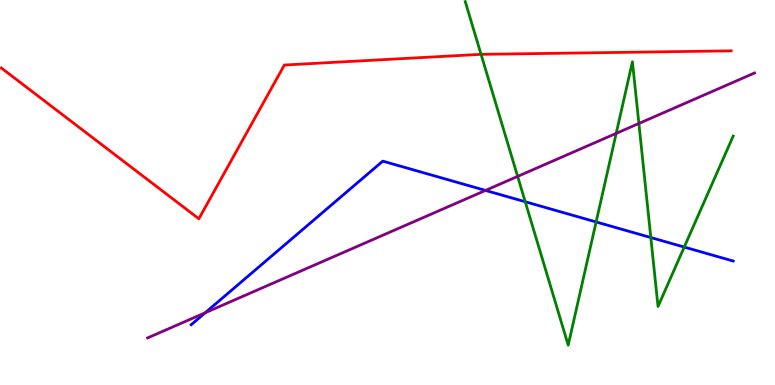[{'lines': ['blue', 'red'], 'intersections': []}, {'lines': ['green', 'red'], 'intersections': [{'x': 6.21, 'y': 8.59}]}, {'lines': ['purple', 'red'], 'intersections': []}, {'lines': ['blue', 'green'], 'intersections': [{'x': 6.78, 'y': 4.76}, {'x': 7.69, 'y': 4.23}, {'x': 8.4, 'y': 3.83}, {'x': 8.83, 'y': 3.58}]}, {'lines': ['blue', 'purple'], 'intersections': [{'x': 2.65, 'y': 1.88}, {'x': 6.26, 'y': 5.05}]}, {'lines': ['green', 'purple'], 'intersections': [{'x': 6.68, 'y': 5.42}, {'x': 7.95, 'y': 6.54}, {'x': 8.24, 'y': 6.79}]}]